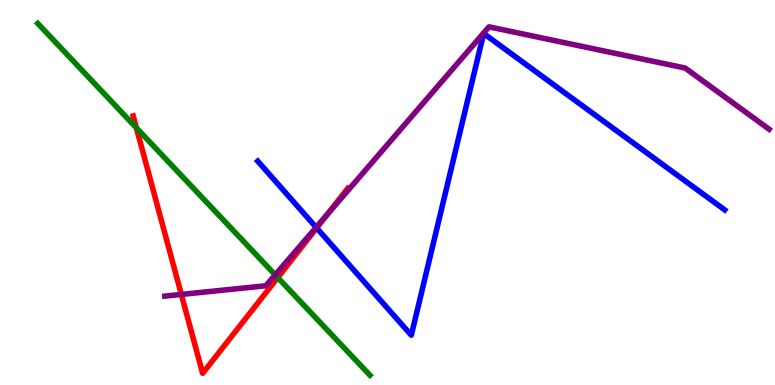[{'lines': ['blue', 'red'], 'intersections': [{'x': 4.09, 'y': 4.08}]}, {'lines': ['green', 'red'], 'intersections': [{'x': 1.76, 'y': 6.68}, {'x': 3.58, 'y': 2.79}]}, {'lines': ['purple', 'red'], 'intersections': [{'x': 2.34, 'y': 2.35}, {'x': 4.22, 'y': 4.43}]}, {'lines': ['blue', 'green'], 'intersections': []}, {'lines': ['blue', 'purple'], 'intersections': [{'x': 4.08, 'y': 4.09}]}, {'lines': ['green', 'purple'], 'intersections': [{'x': 3.55, 'y': 2.86}]}]